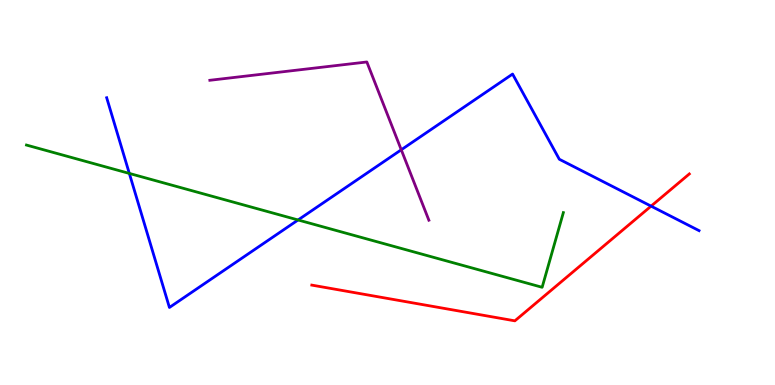[{'lines': ['blue', 'red'], 'intersections': [{'x': 8.4, 'y': 4.65}]}, {'lines': ['green', 'red'], 'intersections': []}, {'lines': ['purple', 'red'], 'intersections': []}, {'lines': ['blue', 'green'], 'intersections': [{'x': 1.67, 'y': 5.5}, {'x': 3.85, 'y': 4.29}]}, {'lines': ['blue', 'purple'], 'intersections': [{'x': 5.18, 'y': 6.11}]}, {'lines': ['green', 'purple'], 'intersections': []}]